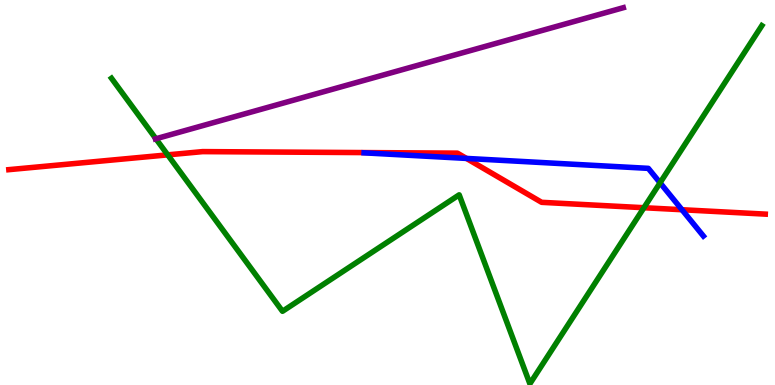[{'lines': ['blue', 'red'], 'intersections': [{'x': 6.02, 'y': 5.89}, {'x': 8.8, 'y': 4.55}]}, {'lines': ['green', 'red'], 'intersections': [{'x': 2.16, 'y': 5.98}, {'x': 8.31, 'y': 4.6}]}, {'lines': ['purple', 'red'], 'intersections': []}, {'lines': ['blue', 'green'], 'intersections': [{'x': 8.52, 'y': 5.25}]}, {'lines': ['blue', 'purple'], 'intersections': []}, {'lines': ['green', 'purple'], 'intersections': [{'x': 2.01, 'y': 6.4}]}]